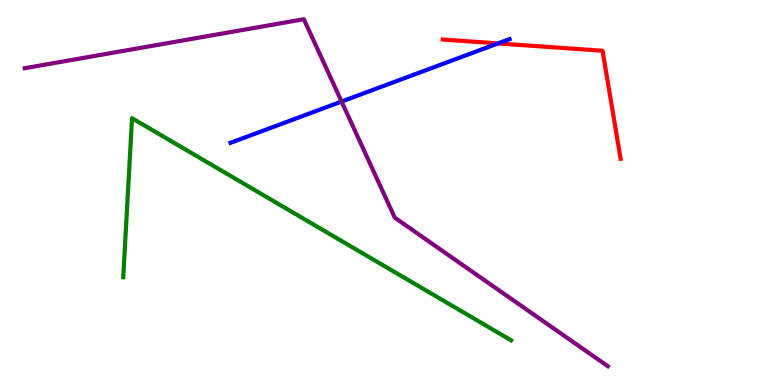[{'lines': ['blue', 'red'], 'intersections': [{'x': 6.43, 'y': 8.87}]}, {'lines': ['green', 'red'], 'intersections': []}, {'lines': ['purple', 'red'], 'intersections': []}, {'lines': ['blue', 'green'], 'intersections': []}, {'lines': ['blue', 'purple'], 'intersections': [{'x': 4.41, 'y': 7.36}]}, {'lines': ['green', 'purple'], 'intersections': []}]